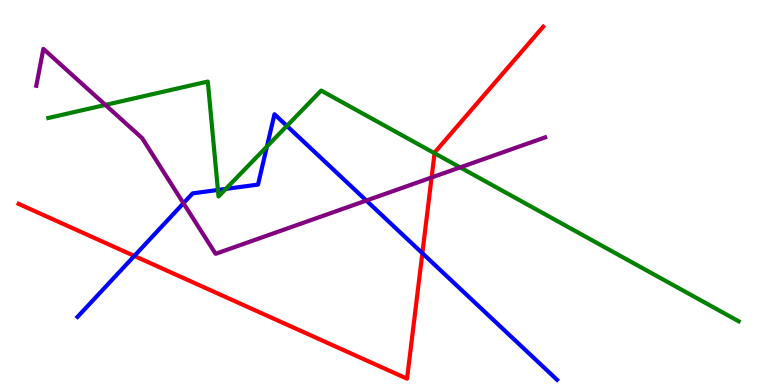[{'lines': ['blue', 'red'], 'intersections': [{'x': 1.73, 'y': 3.35}, {'x': 5.45, 'y': 3.42}]}, {'lines': ['green', 'red'], 'intersections': [{'x': 5.61, 'y': 6.02}]}, {'lines': ['purple', 'red'], 'intersections': [{'x': 5.57, 'y': 5.39}]}, {'lines': ['blue', 'green'], 'intersections': [{'x': 2.81, 'y': 5.07}, {'x': 2.91, 'y': 5.09}, {'x': 3.44, 'y': 6.19}, {'x': 3.7, 'y': 6.73}]}, {'lines': ['blue', 'purple'], 'intersections': [{'x': 2.37, 'y': 4.72}, {'x': 4.73, 'y': 4.79}]}, {'lines': ['green', 'purple'], 'intersections': [{'x': 1.36, 'y': 7.27}, {'x': 5.94, 'y': 5.65}]}]